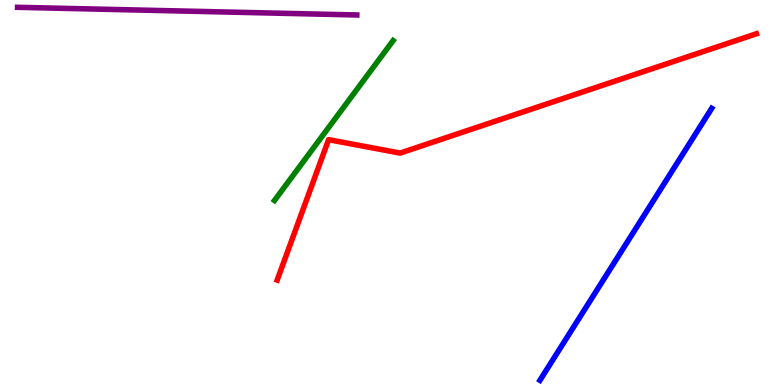[{'lines': ['blue', 'red'], 'intersections': []}, {'lines': ['green', 'red'], 'intersections': []}, {'lines': ['purple', 'red'], 'intersections': []}, {'lines': ['blue', 'green'], 'intersections': []}, {'lines': ['blue', 'purple'], 'intersections': []}, {'lines': ['green', 'purple'], 'intersections': []}]